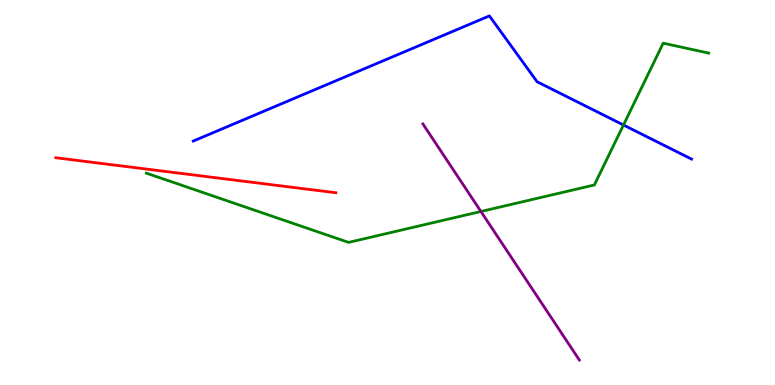[{'lines': ['blue', 'red'], 'intersections': []}, {'lines': ['green', 'red'], 'intersections': []}, {'lines': ['purple', 'red'], 'intersections': []}, {'lines': ['blue', 'green'], 'intersections': [{'x': 8.04, 'y': 6.75}]}, {'lines': ['blue', 'purple'], 'intersections': []}, {'lines': ['green', 'purple'], 'intersections': [{'x': 6.21, 'y': 4.51}]}]